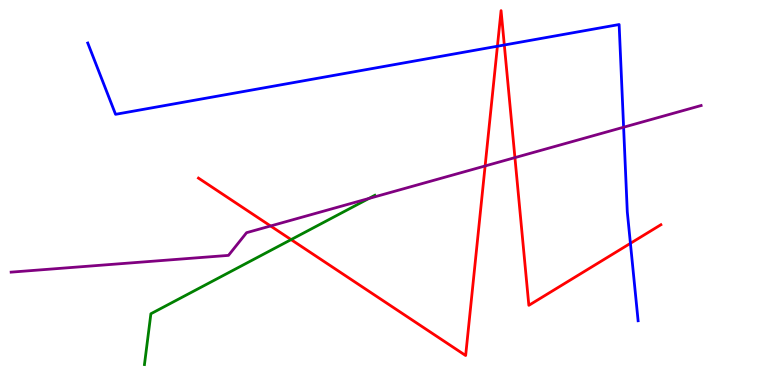[{'lines': ['blue', 'red'], 'intersections': [{'x': 6.42, 'y': 8.8}, {'x': 6.51, 'y': 8.83}, {'x': 8.13, 'y': 3.68}]}, {'lines': ['green', 'red'], 'intersections': [{'x': 3.76, 'y': 3.78}]}, {'lines': ['purple', 'red'], 'intersections': [{'x': 3.49, 'y': 4.13}, {'x': 6.26, 'y': 5.69}, {'x': 6.64, 'y': 5.91}]}, {'lines': ['blue', 'green'], 'intersections': []}, {'lines': ['blue', 'purple'], 'intersections': [{'x': 8.05, 'y': 6.7}]}, {'lines': ['green', 'purple'], 'intersections': [{'x': 4.76, 'y': 4.84}]}]